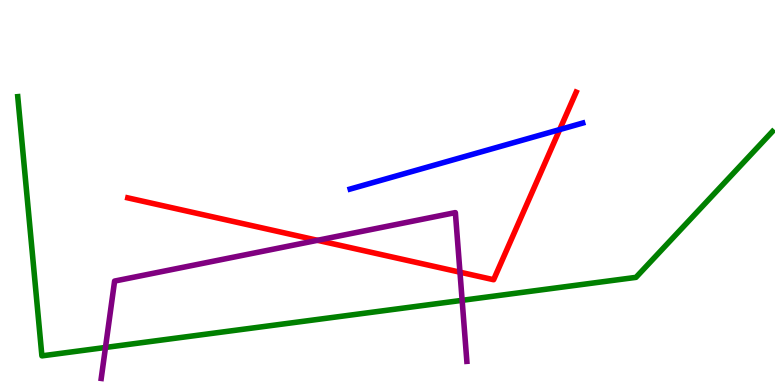[{'lines': ['blue', 'red'], 'intersections': [{'x': 7.22, 'y': 6.63}]}, {'lines': ['green', 'red'], 'intersections': []}, {'lines': ['purple', 'red'], 'intersections': [{'x': 4.1, 'y': 3.76}, {'x': 5.94, 'y': 2.93}]}, {'lines': ['blue', 'green'], 'intersections': []}, {'lines': ['blue', 'purple'], 'intersections': []}, {'lines': ['green', 'purple'], 'intersections': [{'x': 1.36, 'y': 0.975}, {'x': 5.96, 'y': 2.2}]}]